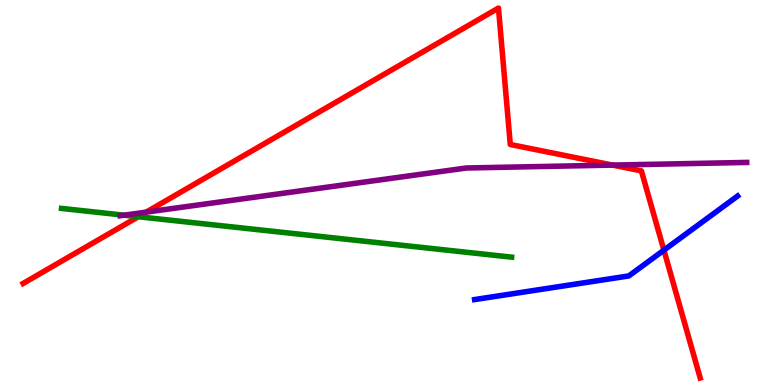[{'lines': ['blue', 'red'], 'intersections': [{'x': 8.57, 'y': 3.5}]}, {'lines': ['green', 'red'], 'intersections': [{'x': 1.78, 'y': 4.37}]}, {'lines': ['purple', 'red'], 'intersections': [{'x': 1.89, 'y': 4.49}, {'x': 7.9, 'y': 5.71}]}, {'lines': ['blue', 'green'], 'intersections': []}, {'lines': ['blue', 'purple'], 'intersections': []}, {'lines': ['green', 'purple'], 'intersections': [{'x': 1.6, 'y': 4.41}]}]